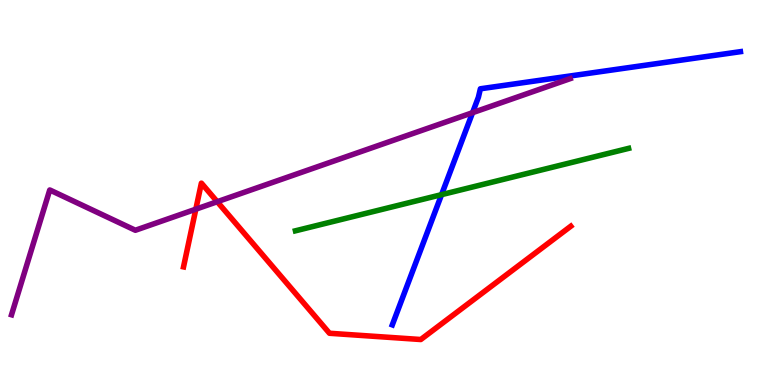[{'lines': ['blue', 'red'], 'intersections': []}, {'lines': ['green', 'red'], 'intersections': []}, {'lines': ['purple', 'red'], 'intersections': [{'x': 2.53, 'y': 4.57}, {'x': 2.8, 'y': 4.76}]}, {'lines': ['blue', 'green'], 'intersections': [{'x': 5.7, 'y': 4.94}]}, {'lines': ['blue', 'purple'], 'intersections': [{'x': 6.1, 'y': 7.07}]}, {'lines': ['green', 'purple'], 'intersections': []}]